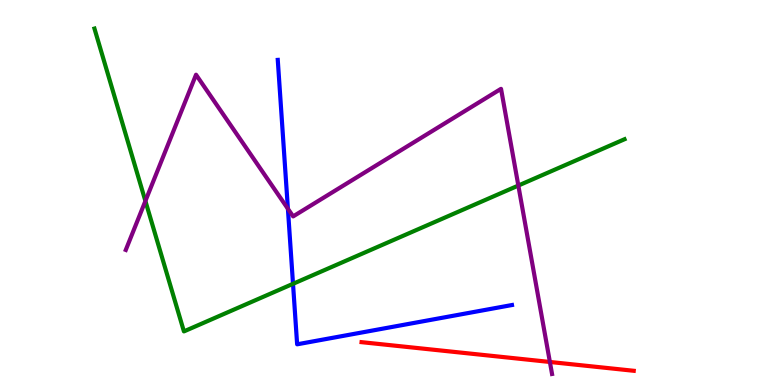[{'lines': ['blue', 'red'], 'intersections': []}, {'lines': ['green', 'red'], 'intersections': []}, {'lines': ['purple', 'red'], 'intersections': [{'x': 7.1, 'y': 0.598}]}, {'lines': ['blue', 'green'], 'intersections': [{'x': 3.78, 'y': 2.63}]}, {'lines': ['blue', 'purple'], 'intersections': [{'x': 3.71, 'y': 4.58}]}, {'lines': ['green', 'purple'], 'intersections': [{'x': 1.88, 'y': 4.78}, {'x': 6.69, 'y': 5.18}]}]